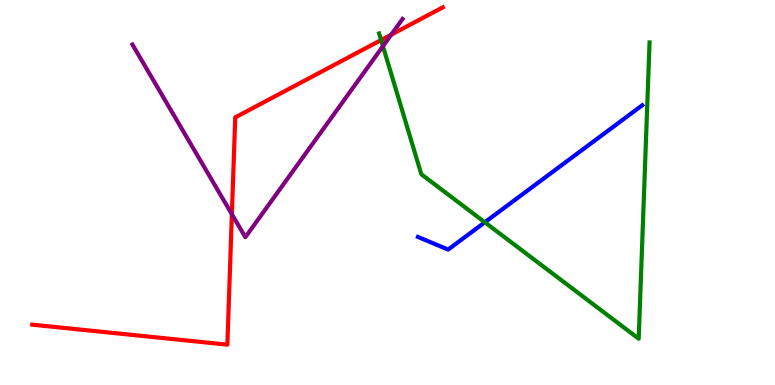[{'lines': ['blue', 'red'], 'intersections': []}, {'lines': ['green', 'red'], 'intersections': [{'x': 4.92, 'y': 8.96}]}, {'lines': ['purple', 'red'], 'intersections': [{'x': 2.99, 'y': 4.44}, {'x': 5.05, 'y': 9.1}]}, {'lines': ['blue', 'green'], 'intersections': [{'x': 6.26, 'y': 4.23}]}, {'lines': ['blue', 'purple'], 'intersections': []}, {'lines': ['green', 'purple'], 'intersections': [{'x': 4.94, 'y': 8.8}]}]